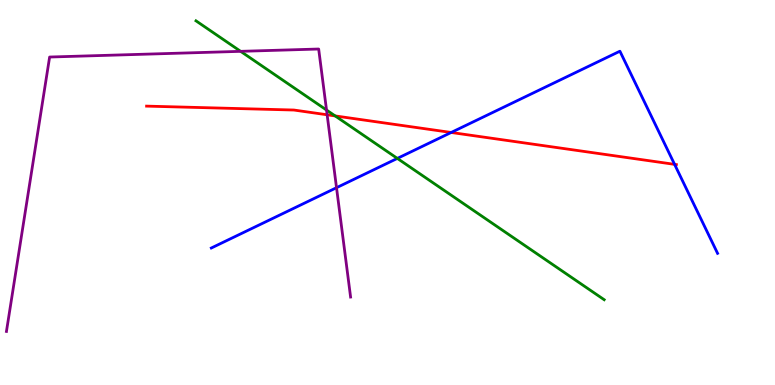[{'lines': ['blue', 'red'], 'intersections': [{'x': 5.82, 'y': 6.56}, {'x': 8.7, 'y': 5.73}]}, {'lines': ['green', 'red'], 'intersections': [{'x': 4.32, 'y': 6.99}]}, {'lines': ['purple', 'red'], 'intersections': [{'x': 4.22, 'y': 7.02}]}, {'lines': ['blue', 'green'], 'intersections': [{'x': 5.13, 'y': 5.89}]}, {'lines': ['blue', 'purple'], 'intersections': [{'x': 4.34, 'y': 5.12}]}, {'lines': ['green', 'purple'], 'intersections': [{'x': 3.1, 'y': 8.67}, {'x': 4.21, 'y': 7.14}]}]